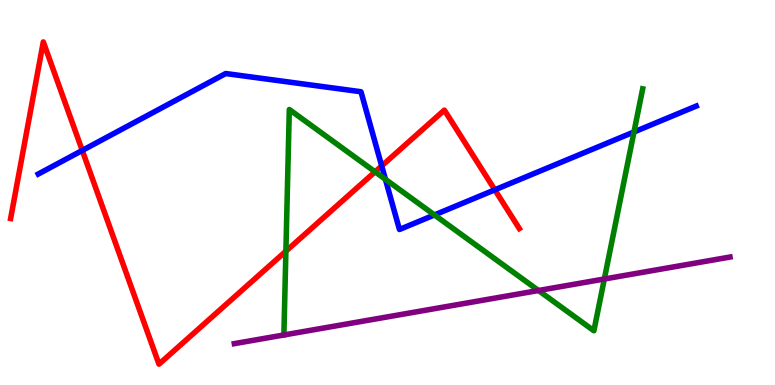[{'lines': ['blue', 'red'], 'intersections': [{'x': 1.06, 'y': 6.09}, {'x': 4.93, 'y': 5.69}, {'x': 6.38, 'y': 5.07}]}, {'lines': ['green', 'red'], 'intersections': [{'x': 3.69, 'y': 3.48}, {'x': 4.84, 'y': 5.54}]}, {'lines': ['purple', 'red'], 'intersections': []}, {'lines': ['blue', 'green'], 'intersections': [{'x': 4.97, 'y': 5.34}, {'x': 5.61, 'y': 4.42}, {'x': 8.18, 'y': 6.57}]}, {'lines': ['blue', 'purple'], 'intersections': []}, {'lines': ['green', 'purple'], 'intersections': [{'x': 6.95, 'y': 2.45}, {'x': 7.8, 'y': 2.75}]}]